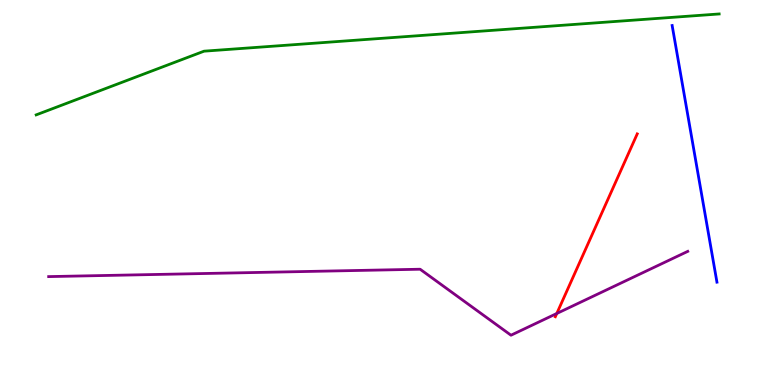[{'lines': ['blue', 'red'], 'intersections': []}, {'lines': ['green', 'red'], 'intersections': []}, {'lines': ['purple', 'red'], 'intersections': [{'x': 7.18, 'y': 1.86}]}, {'lines': ['blue', 'green'], 'intersections': []}, {'lines': ['blue', 'purple'], 'intersections': []}, {'lines': ['green', 'purple'], 'intersections': []}]